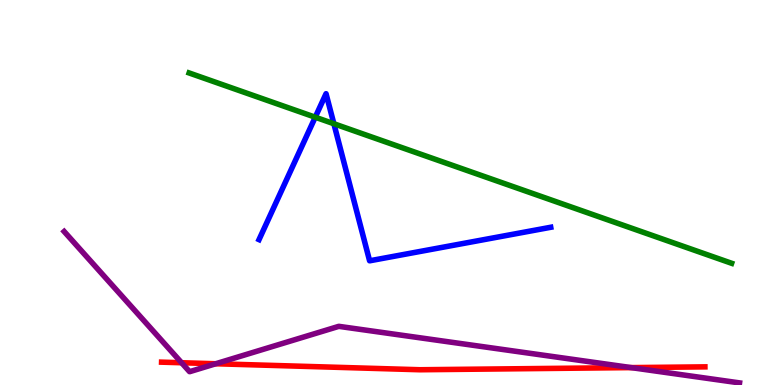[{'lines': ['blue', 'red'], 'intersections': []}, {'lines': ['green', 'red'], 'intersections': []}, {'lines': ['purple', 'red'], 'intersections': [{'x': 2.34, 'y': 0.578}, {'x': 2.78, 'y': 0.552}, {'x': 8.14, 'y': 0.452}]}, {'lines': ['blue', 'green'], 'intersections': [{'x': 4.07, 'y': 6.96}, {'x': 4.31, 'y': 6.79}]}, {'lines': ['blue', 'purple'], 'intersections': []}, {'lines': ['green', 'purple'], 'intersections': []}]